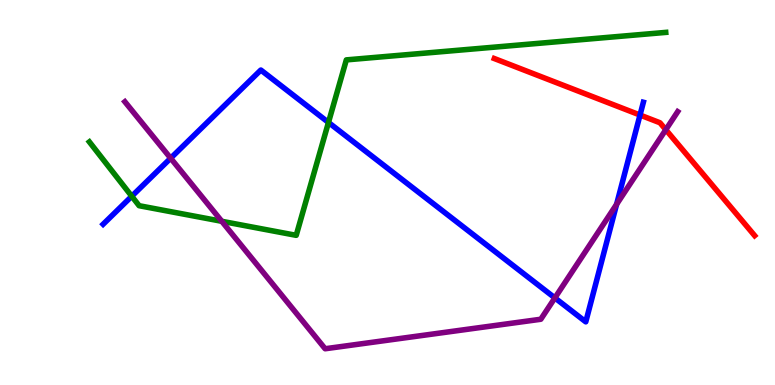[{'lines': ['blue', 'red'], 'intersections': [{'x': 8.26, 'y': 7.01}]}, {'lines': ['green', 'red'], 'intersections': []}, {'lines': ['purple', 'red'], 'intersections': [{'x': 8.59, 'y': 6.63}]}, {'lines': ['blue', 'green'], 'intersections': [{'x': 1.7, 'y': 4.9}, {'x': 4.24, 'y': 6.82}]}, {'lines': ['blue', 'purple'], 'intersections': [{'x': 2.2, 'y': 5.89}, {'x': 7.16, 'y': 2.26}, {'x': 7.96, 'y': 4.69}]}, {'lines': ['green', 'purple'], 'intersections': [{'x': 2.86, 'y': 4.25}]}]